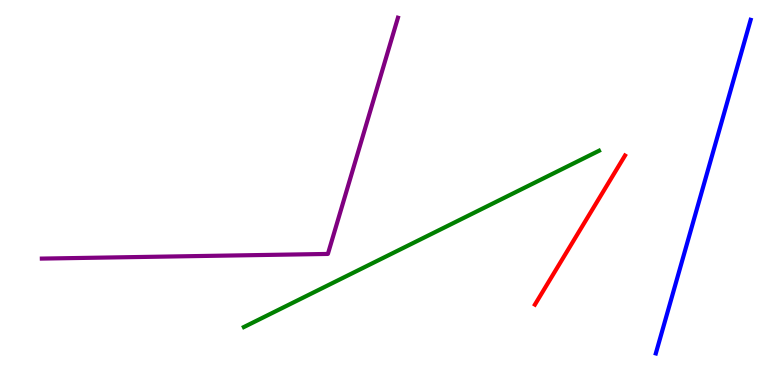[{'lines': ['blue', 'red'], 'intersections': []}, {'lines': ['green', 'red'], 'intersections': []}, {'lines': ['purple', 'red'], 'intersections': []}, {'lines': ['blue', 'green'], 'intersections': []}, {'lines': ['blue', 'purple'], 'intersections': []}, {'lines': ['green', 'purple'], 'intersections': []}]